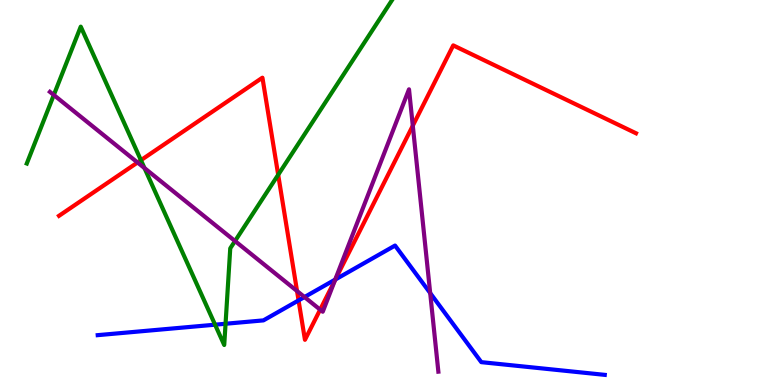[{'lines': ['blue', 'red'], 'intersections': [{'x': 3.85, 'y': 2.2}, {'x': 4.33, 'y': 2.74}]}, {'lines': ['green', 'red'], 'intersections': [{'x': 1.82, 'y': 5.84}, {'x': 3.59, 'y': 5.46}]}, {'lines': ['purple', 'red'], 'intersections': [{'x': 1.77, 'y': 5.78}, {'x': 3.83, 'y': 2.44}, {'x': 4.13, 'y': 1.96}, {'x': 4.32, 'y': 2.72}, {'x': 5.33, 'y': 6.73}]}, {'lines': ['blue', 'green'], 'intersections': [{'x': 2.78, 'y': 1.57}, {'x': 2.91, 'y': 1.59}]}, {'lines': ['blue', 'purple'], 'intersections': [{'x': 3.93, 'y': 2.28}, {'x': 4.33, 'y': 2.74}, {'x': 5.55, 'y': 2.39}]}, {'lines': ['green', 'purple'], 'intersections': [{'x': 0.694, 'y': 7.53}, {'x': 1.86, 'y': 5.63}, {'x': 3.03, 'y': 3.74}]}]